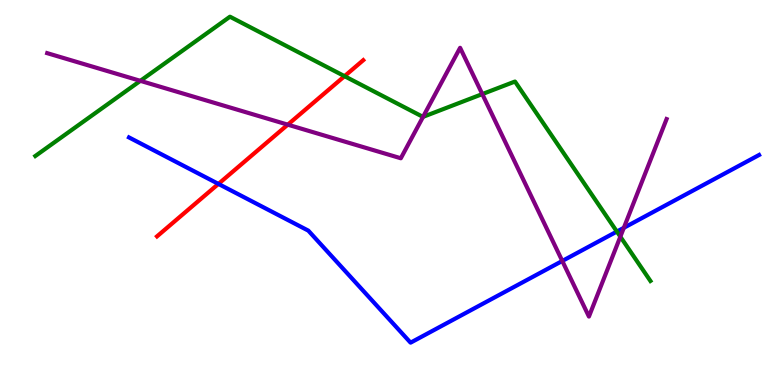[{'lines': ['blue', 'red'], 'intersections': [{'x': 2.82, 'y': 5.22}]}, {'lines': ['green', 'red'], 'intersections': [{'x': 4.45, 'y': 8.02}]}, {'lines': ['purple', 'red'], 'intersections': [{'x': 3.71, 'y': 6.76}]}, {'lines': ['blue', 'green'], 'intersections': [{'x': 7.96, 'y': 3.99}]}, {'lines': ['blue', 'purple'], 'intersections': [{'x': 7.26, 'y': 3.22}, {'x': 8.05, 'y': 4.08}]}, {'lines': ['green', 'purple'], 'intersections': [{'x': 1.81, 'y': 7.9}, {'x': 5.46, 'y': 6.96}, {'x': 6.22, 'y': 7.56}, {'x': 8.0, 'y': 3.85}]}]